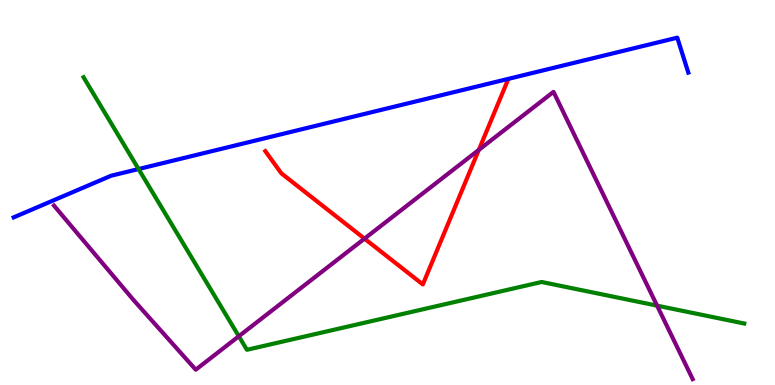[{'lines': ['blue', 'red'], 'intersections': []}, {'lines': ['green', 'red'], 'intersections': []}, {'lines': ['purple', 'red'], 'intersections': [{'x': 4.7, 'y': 3.8}, {'x': 6.18, 'y': 6.11}]}, {'lines': ['blue', 'green'], 'intersections': [{'x': 1.79, 'y': 5.61}]}, {'lines': ['blue', 'purple'], 'intersections': []}, {'lines': ['green', 'purple'], 'intersections': [{'x': 3.08, 'y': 1.27}, {'x': 8.48, 'y': 2.06}]}]